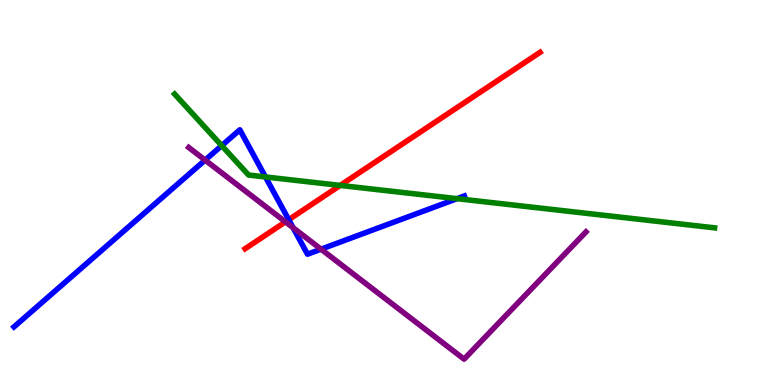[{'lines': ['blue', 'red'], 'intersections': [{'x': 3.73, 'y': 4.29}]}, {'lines': ['green', 'red'], 'intersections': [{'x': 4.39, 'y': 5.18}]}, {'lines': ['purple', 'red'], 'intersections': [{'x': 3.68, 'y': 4.24}]}, {'lines': ['blue', 'green'], 'intersections': [{'x': 2.86, 'y': 6.22}, {'x': 3.43, 'y': 5.4}, {'x': 5.9, 'y': 4.84}]}, {'lines': ['blue', 'purple'], 'intersections': [{'x': 2.65, 'y': 5.84}, {'x': 3.78, 'y': 4.09}, {'x': 4.14, 'y': 3.53}]}, {'lines': ['green', 'purple'], 'intersections': []}]